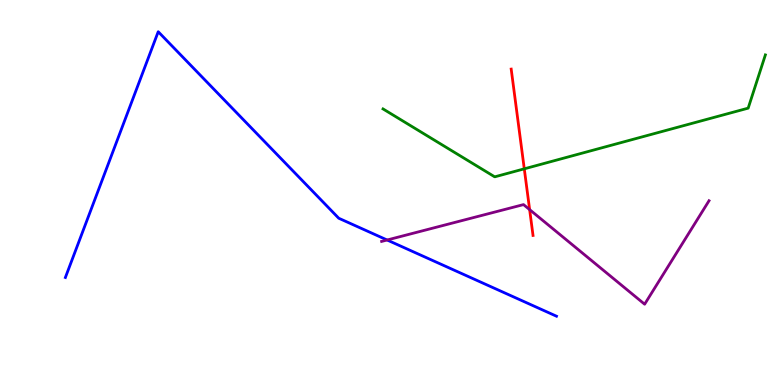[{'lines': ['blue', 'red'], 'intersections': []}, {'lines': ['green', 'red'], 'intersections': [{'x': 6.76, 'y': 5.61}]}, {'lines': ['purple', 'red'], 'intersections': [{'x': 6.83, 'y': 4.56}]}, {'lines': ['blue', 'green'], 'intersections': []}, {'lines': ['blue', 'purple'], 'intersections': [{'x': 5.0, 'y': 3.77}]}, {'lines': ['green', 'purple'], 'intersections': []}]